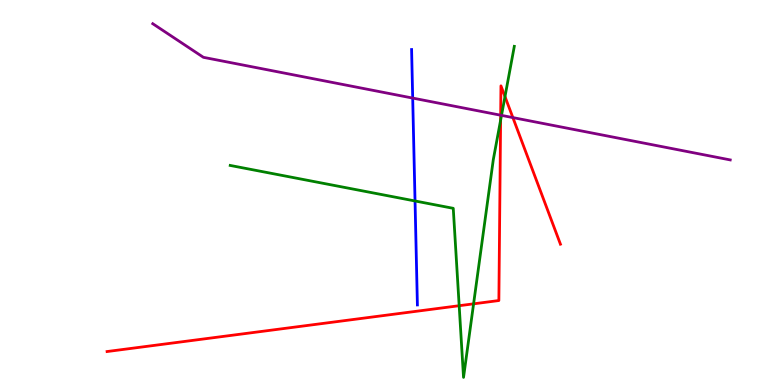[{'lines': ['blue', 'red'], 'intersections': []}, {'lines': ['green', 'red'], 'intersections': [{'x': 5.92, 'y': 2.06}, {'x': 6.11, 'y': 2.11}, {'x': 6.46, 'y': 6.88}, {'x': 6.52, 'y': 7.49}]}, {'lines': ['purple', 'red'], 'intersections': [{'x': 6.46, 'y': 7.01}, {'x': 6.62, 'y': 6.95}]}, {'lines': ['blue', 'green'], 'intersections': [{'x': 5.36, 'y': 4.78}]}, {'lines': ['blue', 'purple'], 'intersections': [{'x': 5.33, 'y': 7.45}]}, {'lines': ['green', 'purple'], 'intersections': [{'x': 6.47, 'y': 7.0}]}]